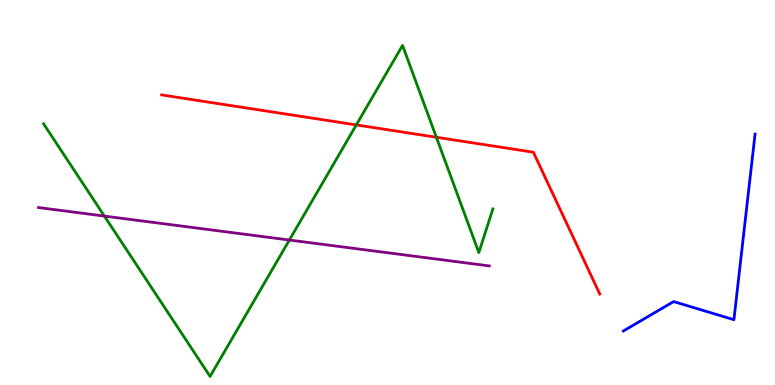[{'lines': ['blue', 'red'], 'intersections': []}, {'lines': ['green', 'red'], 'intersections': [{'x': 4.6, 'y': 6.76}, {'x': 5.63, 'y': 6.43}]}, {'lines': ['purple', 'red'], 'intersections': []}, {'lines': ['blue', 'green'], 'intersections': []}, {'lines': ['blue', 'purple'], 'intersections': []}, {'lines': ['green', 'purple'], 'intersections': [{'x': 1.35, 'y': 4.39}, {'x': 3.73, 'y': 3.77}]}]